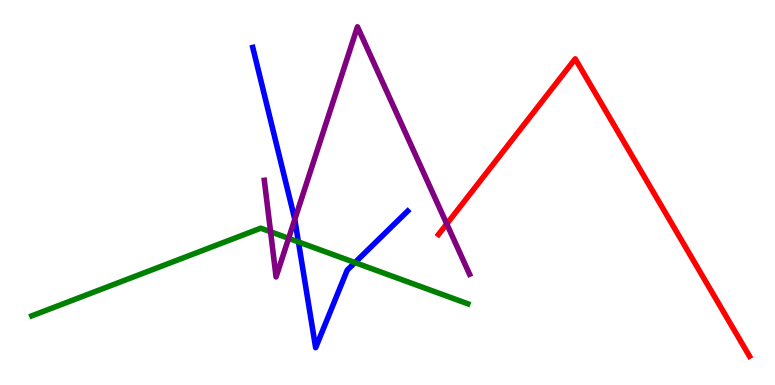[{'lines': ['blue', 'red'], 'intersections': []}, {'lines': ['green', 'red'], 'intersections': []}, {'lines': ['purple', 'red'], 'intersections': [{'x': 5.76, 'y': 4.18}]}, {'lines': ['blue', 'green'], 'intersections': [{'x': 3.85, 'y': 3.72}, {'x': 4.58, 'y': 3.18}]}, {'lines': ['blue', 'purple'], 'intersections': [{'x': 3.8, 'y': 4.3}]}, {'lines': ['green', 'purple'], 'intersections': [{'x': 3.49, 'y': 3.98}, {'x': 3.72, 'y': 3.81}]}]